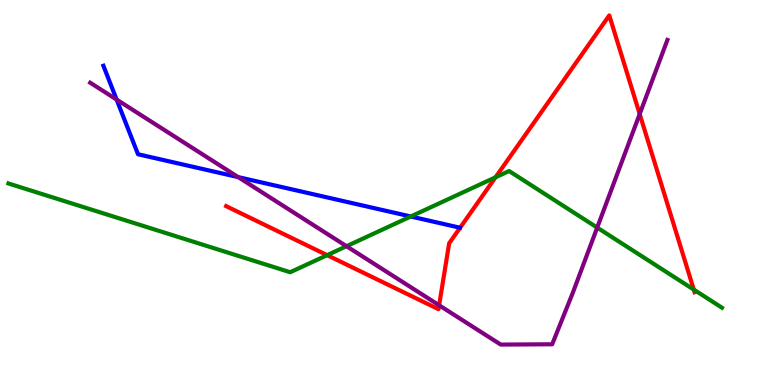[{'lines': ['blue', 'red'], 'intersections': []}, {'lines': ['green', 'red'], 'intersections': [{'x': 4.22, 'y': 3.37}, {'x': 6.39, 'y': 5.39}, {'x': 8.95, 'y': 2.48}]}, {'lines': ['purple', 'red'], 'intersections': [{'x': 5.67, 'y': 2.07}, {'x': 8.25, 'y': 7.04}]}, {'lines': ['blue', 'green'], 'intersections': [{'x': 5.3, 'y': 4.38}]}, {'lines': ['blue', 'purple'], 'intersections': [{'x': 1.5, 'y': 7.41}, {'x': 3.07, 'y': 5.4}]}, {'lines': ['green', 'purple'], 'intersections': [{'x': 4.47, 'y': 3.61}, {'x': 7.71, 'y': 4.09}]}]